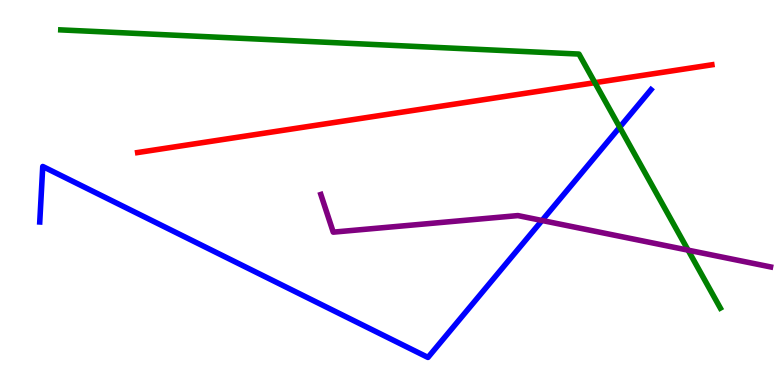[{'lines': ['blue', 'red'], 'intersections': []}, {'lines': ['green', 'red'], 'intersections': [{'x': 7.68, 'y': 7.85}]}, {'lines': ['purple', 'red'], 'intersections': []}, {'lines': ['blue', 'green'], 'intersections': [{'x': 8.0, 'y': 6.69}]}, {'lines': ['blue', 'purple'], 'intersections': [{'x': 6.99, 'y': 4.27}]}, {'lines': ['green', 'purple'], 'intersections': [{'x': 8.88, 'y': 3.5}]}]